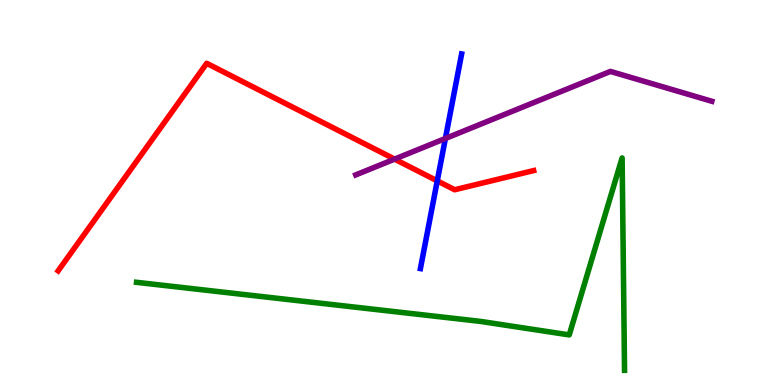[{'lines': ['blue', 'red'], 'intersections': [{'x': 5.64, 'y': 5.3}]}, {'lines': ['green', 'red'], 'intersections': []}, {'lines': ['purple', 'red'], 'intersections': [{'x': 5.09, 'y': 5.87}]}, {'lines': ['blue', 'green'], 'intersections': []}, {'lines': ['blue', 'purple'], 'intersections': [{'x': 5.75, 'y': 6.4}]}, {'lines': ['green', 'purple'], 'intersections': []}]